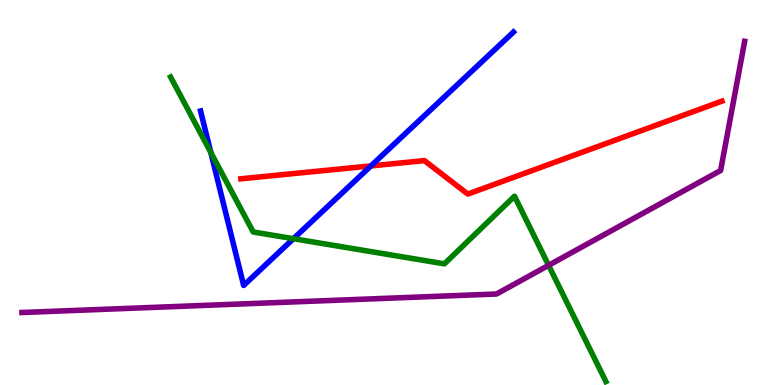[{'lines': ['blue', 'red'], 'intersections': [{'x': 4.79, 'y': 5.69}]}, {'lines': ['green', 'red'], 'intersections': []}, {'lines': ['purple', 'red'], 'intersections': []}, {'lines': ['blue', 'green'], 'intersections': [{'x': 2.72, 'y': 6.04}, {'x': 3.79, 'y': 3.8}]}, {'lines': ['blue', 'purple'], 'intersections': []}, {'lines': ['green', 'purple'], 'intersections': [{'x': 7.08, 'y': 3.11}]}]